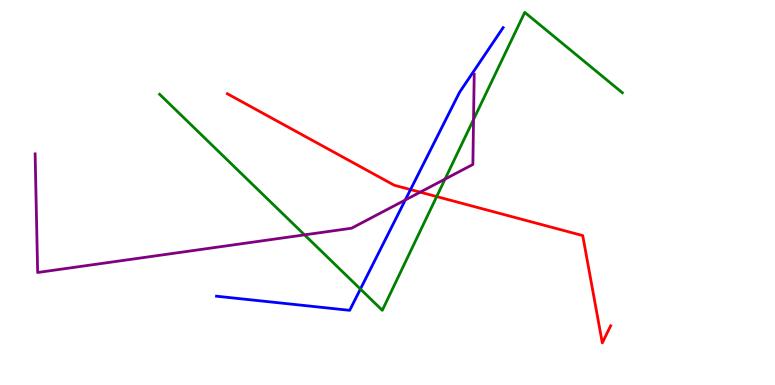[{'lines': ['blue', 'red'], 'intersections': [{'x': 5.3, 'y': 5.08}]}, {'lines': ['green', 'red'], 'intersections': [{'x': 5.63, 'y': 4.89}]}, {'lines': ['purple', 'red'], 'intersections': [{'x': 5.42, 'y': 5.01}]}, {'lines': ['blue', 'green'], 'intersections': [{'x': 4.65, 'y': 2.49}]}, {'lines': ['blue', 'purple'], 'intersections': [{'x': 5.23, 'y': 4.81}]}, {'lines': ['green', 'purple'], 'intersections': [{'x': 3.93, 'y': 3.9}, {'x': 5.74, 'y': 5.35}, {'x': 6.11, 'y': 6.9}]}]